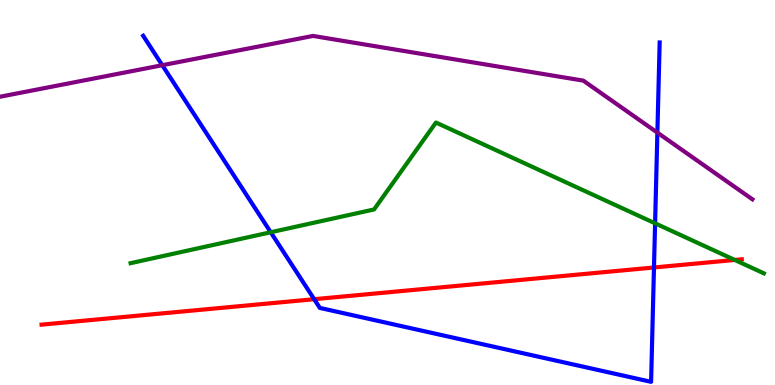[{'lines': ['blue', 'red'], 'intersections': [{'x': 4.05, 'y': 2.23}, {'x': 8.44, 'y': 3.05}]}, {'lines': ['green', 'red'], 'intersections': [{'x': 9.48, 'y': 3.25}]}, {'lines': ['purple', 'red'], 'intersections': []}, {'lines': ['blue', 'green'], 'intersections': [{'x': 3.49, 'y': 3.97}, {'x': 8.45, 'y': 4.2}]}, {'lines': ['blue', 'purple'], 'intersections': [{'x': 2.09, 'y': 8.31}, {'x': 8.48, 'y': 6.56}]}, {'lines': ['green', 'purple'], 'intersections': []}]